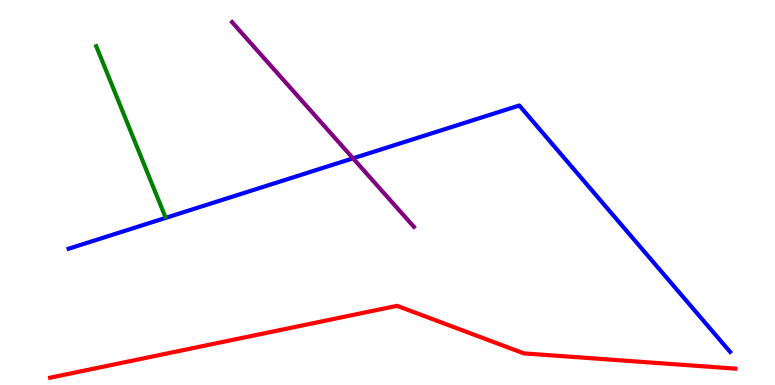[{'lines': ['blue', 'red'], 'intersections': []}, {'lines': ['green', 'red'], 'intersections': []}, {'lines': ['purple', 'red'], 'intersections': []}, {'lines': ['blue', 'green'], 'intersections': []}, {'lines': ['blue', 'purple'], 'intersections': [{'x': 4.56, 'y': 5.89}]}, {'lines': ['green', 'purple'], 'intersections': []}]